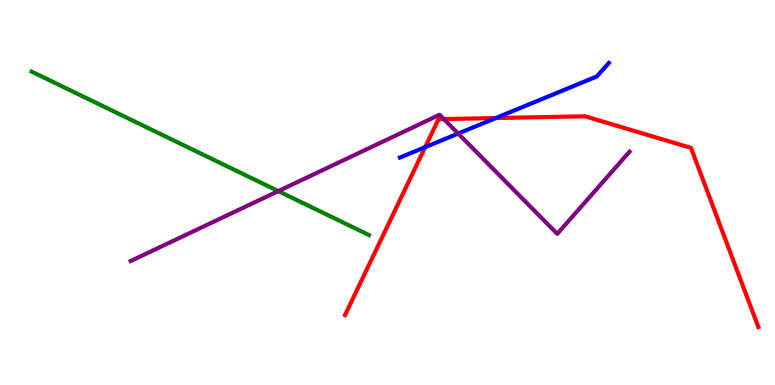[{'lines': ['blue', 'red'], 'intersections': [{'x': 5.49, 'y': 6.18}, {'x': 6.4, 'y': 6.93}]}, {'lines': ['green', 'red'], 'intersections': []}, {'lines': ['purple', 'red'], 'intersections': [{'x': 5.73, 'y': 6.91}]}, {'lines': ['blue', 'green'], 'intersections': []}, {'lines': ['blue', 'purple'], 'intersections': [{'x': 5.91, 'y': 6.53}]}, {'lines': ['green', 'purple'], 'intersections': [{'x': 3.59, 'y': 5.04}]}]